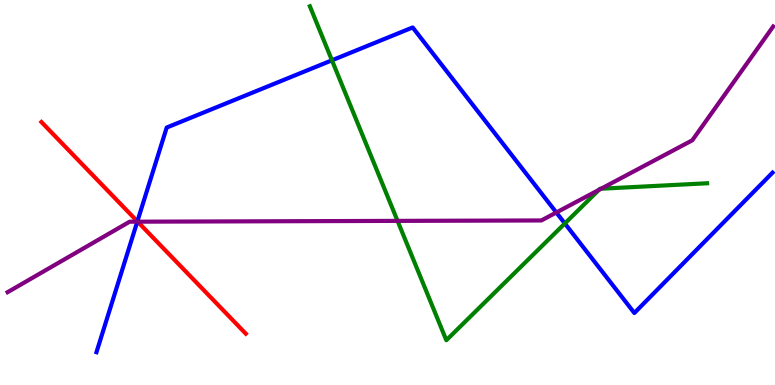[{'lines': ['blue', 'red'], 'intersections': [{'x': 1.77, 'y': 4.25}]}, {'lines': ['green', 'red'], 'intersections': []}, {'lines': ['purple', 'red'], 'intersections': [{'x': 1.78, 'y': 4.24}]}, {'lines': ['blue', 'green'], 'intersections': [{'x': 4.28, 'y': 8.43}, {'x': 7.29, 'y': 4.2}]}, {'lines': ['blue', 'purple'], 'intersections': [{'x': 1.77, 'y': 4.24}, {'x': 7.18, 'y': 4.48}]}, {'lines': ['green', 'purple'], 'intersections': [{'x': 5.13, 'y': 4.26}, {'x': 7.73, 'y': 5.07}, {'x': 7.76, 'y': 5.1}]}]